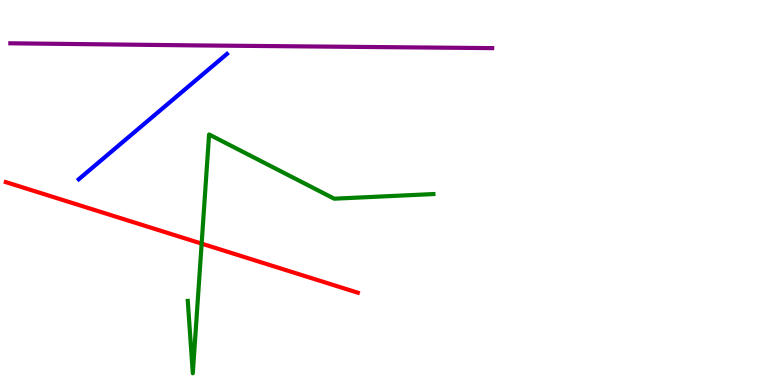[{'lines': ['blue', 'red'], 'intersections': []}, {'lines': ['green', 'red'], 'intersections': [{'x': 2.6, 'y': 3.67}]}, {'lines': ['purple', 'red'], 'intersections': []}, {'lines': ['blue', 'green'], 'intersections': []}, {'lines': ['blue', 'purple'], 'intersections': []}, {'lines': ['green', 'purple'], 'intersections': []}]